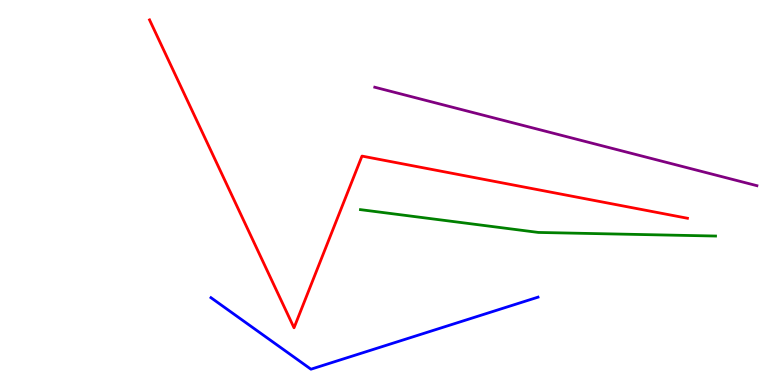[{'lines': ['blue', 'red'], 'intersections': []}, {'lines': ['green', 'red'], 'intersections': []}, {'lines': ['purple', 'red'], 'intersections': []}, {'lines': ['blue', 'green'], 'intersections': []}, {'lines': ['blue', 'purple'], 'intersections': []}, {'lines': ['green', 'purple'], 'intersections': []}]